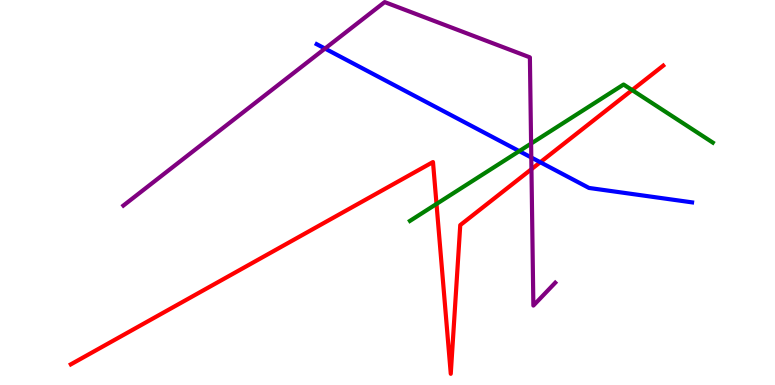[{'lines': ['blue', 'red'], 'intersections': [{'x': 6.97, 'y': 5.79}]}, {'lines': ['green', 'red'], 'intersections': [{'x': 5.63, 'y': 4.7}, {'x': 8.16, 'y': 7.66}]}, {'lines': ['purple', 'red'], 'intersections': [{'x': 6.86, 'y': 5.61}]}, {'lines': ['blue', 'green'], 'intersections': [{'x': 6.7, 'y': 6.07}]}, {'lines': ['blue', 'purple'], 'intersections': [{'x': 4.19, 'y': 8.74}, {'x': 6.86, 'y': 5.91}]}, {'lines': ['green', 'purple'], 'intersections': [{'x': 6.85, 'y': 6.27}]}]